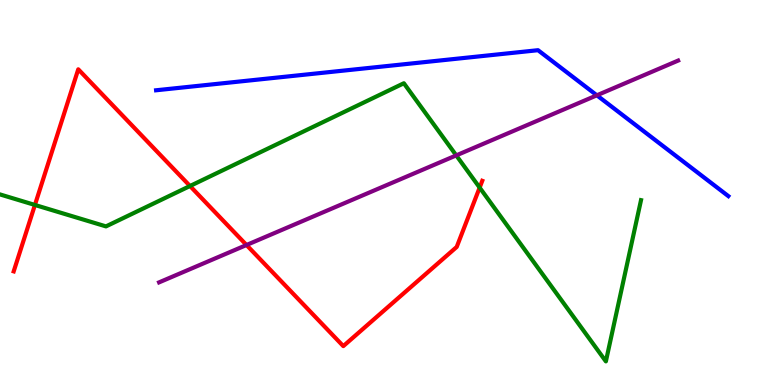[{'lines': ['blue', 'red'], 'intersections': []}, {'lines': ['green', 'red'], 'intersections': [{'x': 0.451, 'y': 4.68}, {'x': 2.45, 'y': 5.17}, {'x': 6.19, 'y': 5.13}]}, {'lines': ['purple', 'red'], 'intersections': [{'x': 3.18, 'y': 3.64}]}, {'lines': ['blue', 'green'], 'intersections': []}, {'lines': ['blue', 'purple'], 'intersections': [{'x': 7.7, 'y': 7.52}]}, {'lines': ['green', 'purple'], 'intersections': [{'x': 5.89, 'y': 5.96}]}]